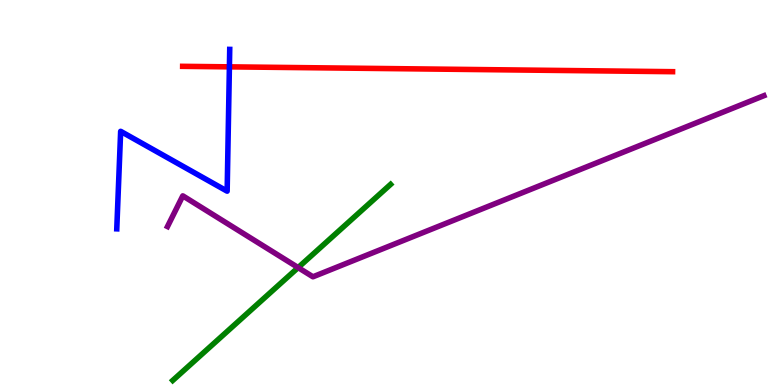[{'lines': ['blue', 'red'], 'intersections': [{'x': 2.96, 'y': 8.26}]}, {'lines': ['green', 'red'], 'intersections': []}, {'lines': ['purple', 'red'], 'intersections': []}, {'lines': ['blue', 'green'], 'intersections': []}, {'lines': ['blue', 'purple'], 'intersections': []}, {'lines': ['green', 'purple'], 'intersections': [{'x': 3.85, 'y': 3.05}]}]